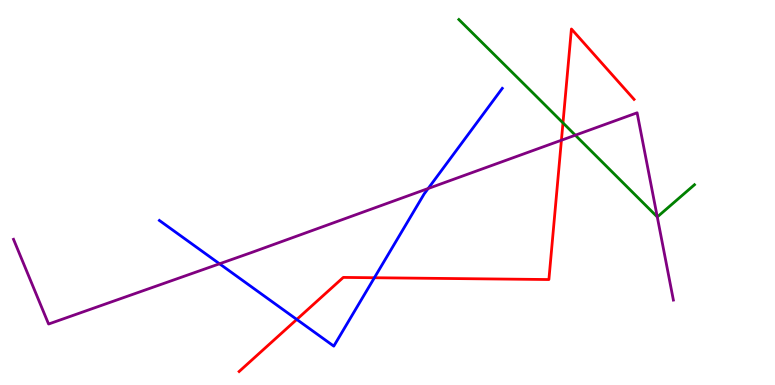[{'lines': ['blue', 'red'], 'intersections': [{'x': 3.83, 'y': 1.7}, {'x': 4.83, 'y': 2.79}]}, {'lines': ['green', 'red'], 'intersections': [{'x': 7.26, 'y': 6.81}]}, {'lines': ['purple', 'red'], 'intersections': [{'x': 7.24, 'y': 6.36}]}, {'lines': ['blue', 'green'], 'intersections': []}, {'lines': ['blue', 'purple'], 'intersections': [{'x': 2.83, 'y': 3.15}, {'x': 5.52, 'y': 5.1}]}, {'lines': ['green', 'purple'], 'intersections': [{'x': 7.42, 'y': 6.49}, {'x': 8.48, 'y': 4.37}]}]